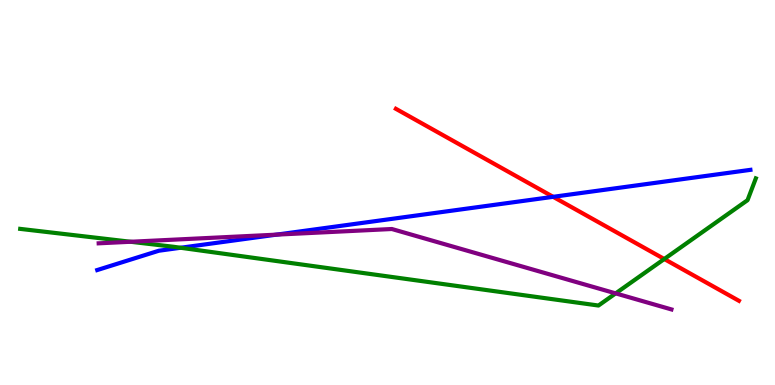[{'lines': ['blue', 'red'], 'intersections': [{'x': 7.14, 'y': 4.89}]}, {'lines': ['green', 'red'], 'intersections': [{'x': 8.57, 'y': 3.27}]}, {'lines': ['purple', 'red'], 'intersections': []}, {'lines': ['blue', 'green'], 'intersections': [{'x': 2.33, 'y': 3.56}]}, {'lines': ['blue', 'purple'], 'intersections': [{'x': 3.57, 'y': 3.91}]}, {'lines': ['green', 'purple'], 'intersections': [{'x': 1.69, 'y': 3.72}, {'x': 7.94, 'y': 2.38}]}]